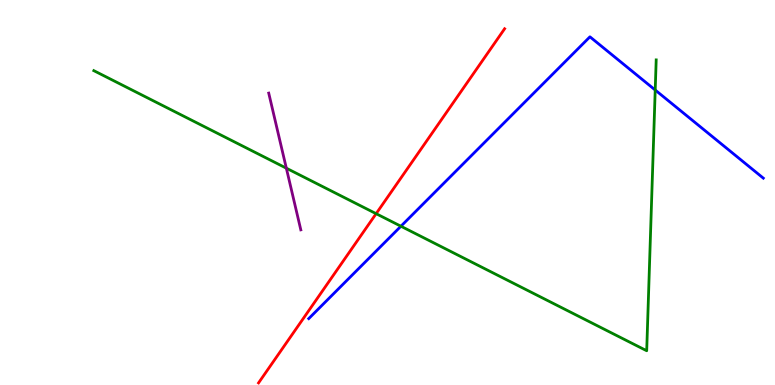[{'lines': ['blue', 'red'], 'intersections': []}, {'lines': ['green', 'red'], 'intersections': [{'x': 4.85, 'y': 4.45}]}, {'lines': ['purple', 'red'], 'intersections': []}, {'lines': ['blue', 'green'], 'intersections': [{'x': 5.17, 'y': 4.12}, {'x': 8.45, 'y': 7.66}]}, {'lines': ['blue', 'purple'], 'intersections': []}, {'lines': ['green', 'purple'], 'intersections': [{'x': 3.69, 'y': 5.63}]}]